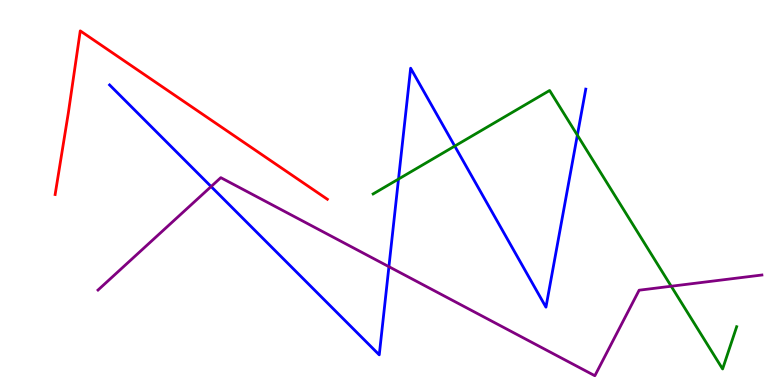[{'lines': ['blue', 'red'], 'intersections': []}, {'lines': ['green', 'red'], 'intersections': []}, {'lines': ['purple', 'red'], 'intersections': []}, {'lines': ['blue', 'green'], 'intersections': [{'x': 5.14, 'y': 5.35}, {'x': 5.87, 'y': 6.21}, {'x': 7.45, 'y': 6.49}]}, {'lines': ['blue', 'purple'], 'intersections': [{'x': 2.72, 'y': 5.15}, {'x': 5.02, 'y': 3.07}]}, {'lines': ['green', 'purple'], 'intersections': [{'x': 8.66, 'y': 2.57}]}]